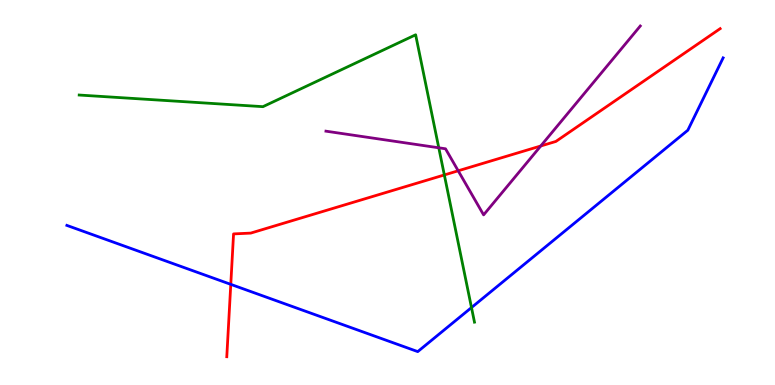[{'lines': ['blue', 'red'], 'intersections': [{'x': 2.98, 'y': 2.61}]}, {'lines': ['green', 'red'], 'intersections': [{'x': 5.73, 'y': 5.46}]}, {'lines': ['purple', 'red'], 'intersections': [{'x': 5.91, 'y': 5.56}, {'x': 6.98, 'y': 6.21}]}, {'lines': ['blue', 'green'], 'intersections': [{'x': 6.08, 'y': 2.01}]}, {'lines': ['blue', 'purple'], 'intersections': []}, {'lines': ['green', 'purple'], 'intersections': [{'x': 5.66, 'y': 6.16}]}]